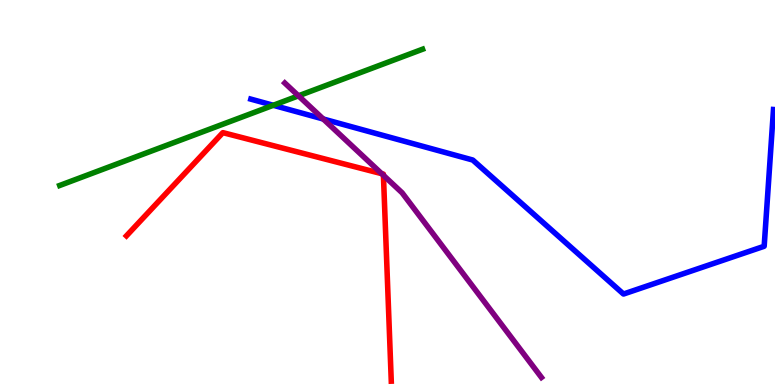[{'lines': ['blue', 'red'], 'intersections': []}, {'lines': ['green', 'red'], 'intersections': []}, {'lines': ['purple', 'red'], 'intersections': [{'x': 4.92, 'y': 5.49}, {'x': 4.95, 'y': 5.45}]}, {'lines': ['blue', 'green'], 'intersections': [{'x': 3.53, 'y': 7.27}]}, {'lines': ['blue', 'purple'], 'intersections': [{'x': 4.17, 'y': 6.91}]}, {'lines': ['green', 'purple'], 'intersections': [{'x': 3.85, 'y': 7.51}]}]